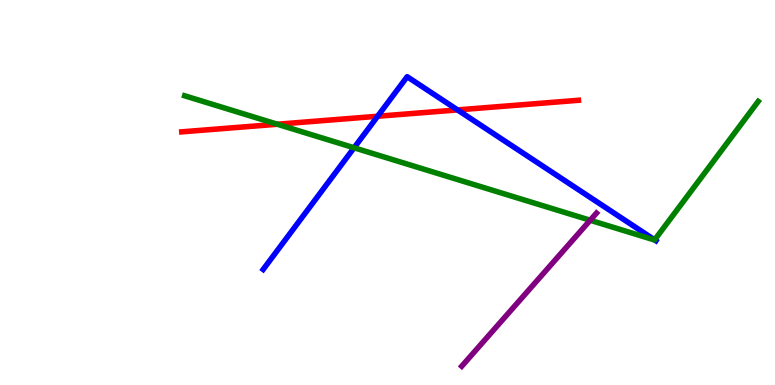[{'lines': ['blue', 'red'], 'intersections': [{'x': 4.87, 'y': 6.98}, {'x': 5.9, 'y': 7.15}]}, {'lines': ['green', 'red'], 'intersections': [{'x': 3.58, 'y': 6.77}]}, {'lines': ['purple', 'red'], 'intersections': []}, {'lines': ['blue', 'green'], 'intersections': [{'x': 4.57, 'y': 6.16}, {'x': 8.45, 'y': 3.77}]}, {'lines': ['blue', 'purple'], 'intersections': []}, {'lines': ['green', 'purple'], 'intersections': [{'x': 7.62, 'y': 4.28}]}]